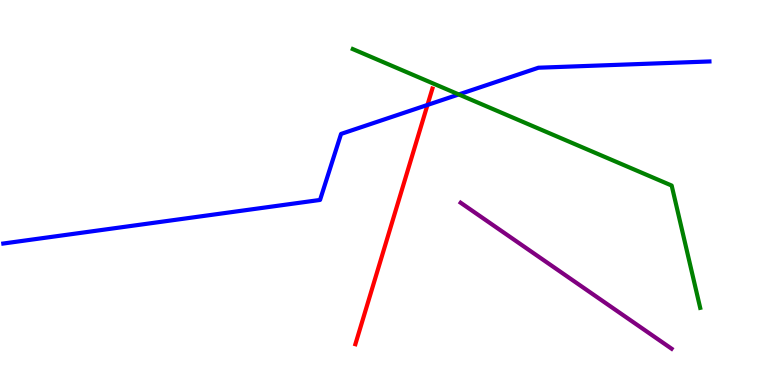[{'lines': ['blue', 'red'], 'intersections': [{'x': 5.52, 'y': 7.27}]}, {'lines': ['green', 'red'], 'intersections': []}, {'lines': ['purple', 'red'], 'intersections': []}, {'lines': ['blue', 'green'], 'intersections': [{'x': 5.92, 'y': 7.55}]}, {'lines': ['blue', 'purple'], 'intersections': []}, {'lines': ['green', 'purple'], 'intersections': []}]